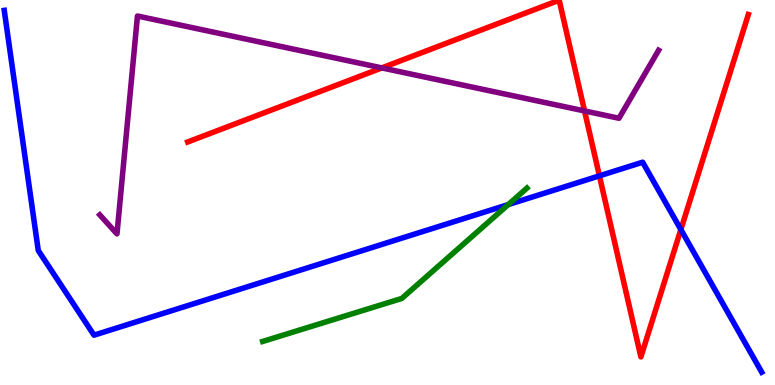[{'lines': ['blue', 'red'], 'intersections': [{'x': 7.73, 'y': 5.43}, {'x': 8.79, 'y': 4.04}]}, {'lines': ['green', 'red'], 'intersections': []}, {'lines': ['purple', 'red'], 'intersections': [{'x': 4.93, 'y': 8.24}, {'x': 7.54, 'y': 7.12}]}, {'lines': ['blue', 'green'], 'intersections': [{'x': 6.56, 'y': 4.69}]}, {'lines': ['blue', 'purple'], 'intersections': []}, {'lines': ['green', 'purple'], 'intersections': []}]